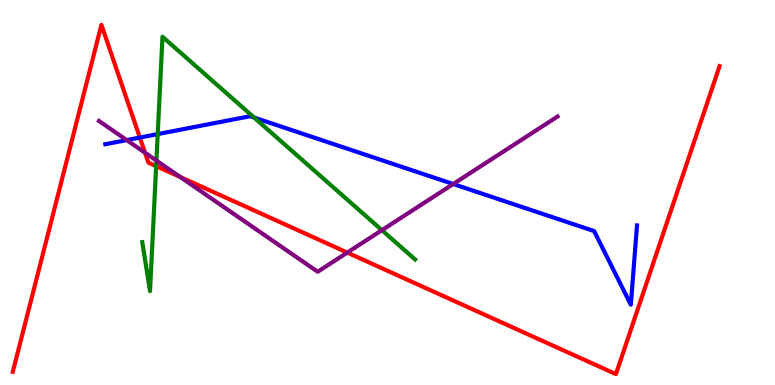[{'lines': ['blue', 'red'], 'intersections': [{'x': 1.8, 'y': 6.43}]}, {'lines': ['green', 'red'], 'intersections': [{'x': 2.01, 'y': 5.69}]}, {'lines': ['purple', 'red'], 'intersections': [{'x': 1.87, 'y': 6.03}, {'x': 2.33, 'y': 5.4}, {'x': 4.48, 'y': 3.44}]}, {'lines': ['blue', 'green'], 'intersections': [{'x': 2.04, 'y': 6.52}, {'x': 3.28, 'y': 6.95}]}, {'lines': ['blue', 'purple'], 'intersections': [{'x': 1.64, 'y': 6.36}, {'x': 5.85, 'y': 5.22}]}, {'lines': ['green', 'purple'], 'intersections': [{'x': 2.02, 'y': 5.83}, {'x': 4.93, 'y': 4.02}]}]